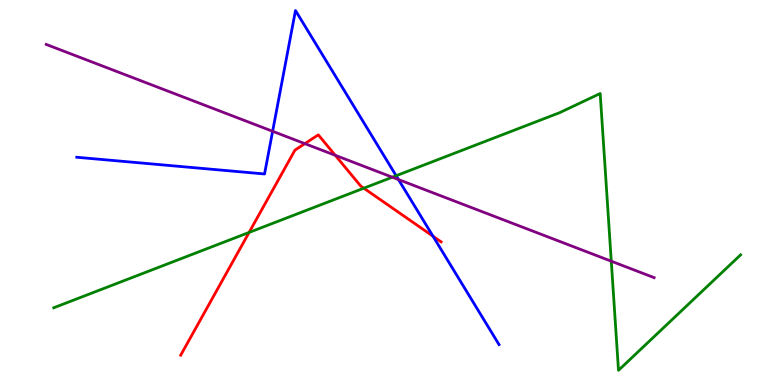[{'lines': ['blue', 'red'], 'intersections': [{'x': 5.59, 'y': 3.86}]}, {'lines': ['green', 'red'], 'intersections': [{'x': 3.21, 'y': 3.96}, {'x': 4.69, 'y': 5.11}]}, {'lines': ['purple', 'red'], 'intersections': [{'x': 3.93, 'y': 6.27}, {'x': 4.33, 'y': 5.97}]}, {'lines': ['blue', 'green'], 'intersections': [{'x': 5.11, 'y': 5.44}]}, {'lines': ['blue', 'purple'], 'intersections': [{'x': 3.52, 'y': 6.59}, {'x': 5.14, 'y': 5.34}]}, {'lines': ['green', 'purple'], 'intersections': [{'x': 5.06, 'y': 5.4}, {'x': 7.89, 'y': 3.22}]}]